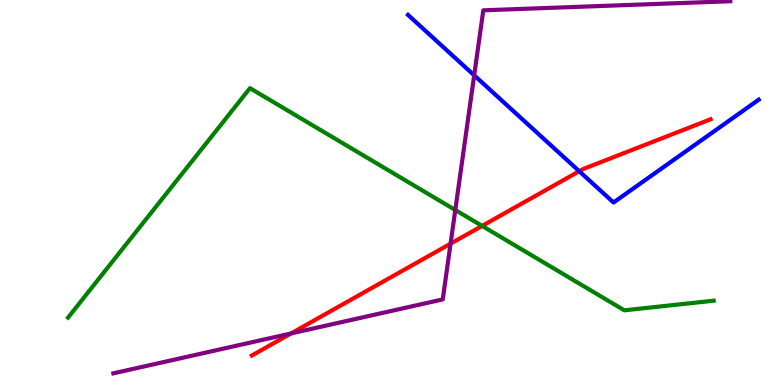[{'lines': ['blue', 'red'], 'intersections': [{'x': 7.47, 'y': 5.55}]}, {'lines': ['green', 'red'], 'intersections': [{'x': 6.22, 'y': 4.13}]}, {'lines': ['purple', 'red'], 'intersections': [{'x': 3.76, 'y': 1.34}, {'x': 5.81, 'y': 3.67}]}, {'lines': ['blue', 'green'], 'intersections': []}, {'lines': ['blue', 'purple'], 'intersections': [{'x': 6.12, 'y': 8.04}]}, {'lines': ['green', 'purple'], 'intersections': [{'x': 5.87, 'y': 4.55}]}]